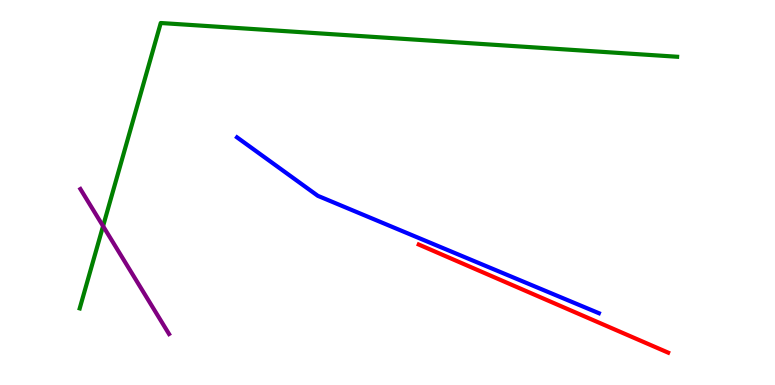[{'lines': ['blue', 'red'], 'intersections': []}, {'lines': ['green', 'red'], 'intersections': []}, {'lines': ['purple', 'red'], 'intersections': []}, {'lines': ['blue', 'green'], 'intersections': []}, {'lines': ['blue', 'purple'], 'intersections': []}, {'lines': ['green', 'purple'], 'intersections': [{'x': 1.33, 'y': 4.13}]}]